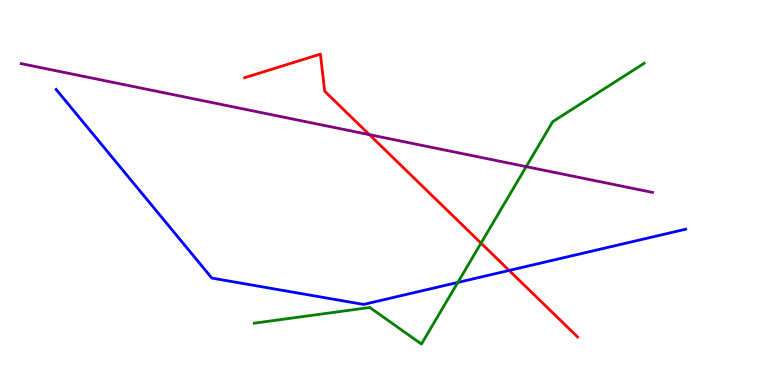[{'lines': ['blue', 'red'], 'intersections': [{'x': 6.57, 'y': 2.98}]}, {'lines': ['green', 'red'], 'intersections': [{'x': 6.21, 'y': 3.68}]}, {'lines': ['purple', 'red'], 'intersections': [{'x': 4.77, 'y': 6.5}]}, {'lines': ['blue', 'green'], 'intersections': [{'x': 5.91, 'y': 2.66}]}, {'lines': ['blue', 'purple'], 'intersections': []}, {'lines': ['green', 'purple'], 'intersections': [{'x': 6.79, 'y': 5.67}]}]